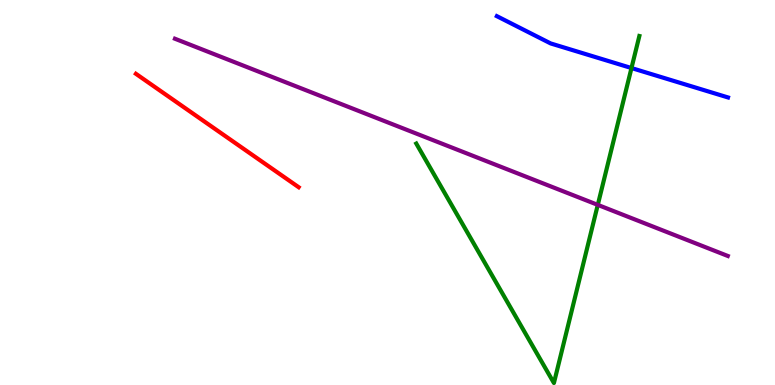[{'lines': ['blue', 'red'], 'intersections': []}, {'lines': ['green', 'red'], 'intersections': []}, {'lines': ['purple', 'red'], 'intersections': []}, {'lines': ['blue', 'green'], 'intersections': [{'x': 8.15, 'y': 8.23}]}, {'lines': ['blue', 'purple'], 'intersections': []}, {'lines': ['green', 'purple'], 'intersections': [{'x': 7.71, 'y': 4.68}]}]